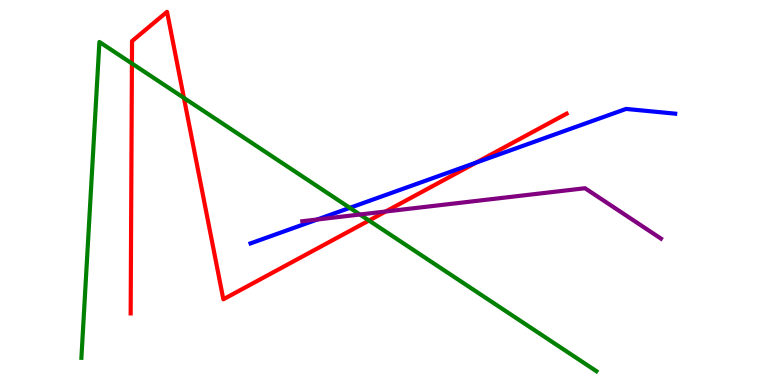[{'lines': ['blue', 'red'], 'intersections': [{'x': 6.14, 'y': 5.78}]}, {'lines': ['green', 'red'], 'intersections': [{'x': 1.7, 'y': 8.35}, {'x': 2.37, 'y': 7.46}, {'x': 4.76, 'y': 4.27}]}, {'lines': ['purple', 'red'], 'intersections': [{'x': 4.98, 'y': 4.51}]}, {'lines': ['blue', 'green'], 'intersections': [{'x': 4.51, 'y': 4.6}]}, {'lines': ['blue', 'purple'], 'intersections': [{'x': 4.09, 'y': 4.3}]}, {'lines': ['green', 'purple'], 'intersections': [{'x': 4.64, 'y': 4.43}]}]